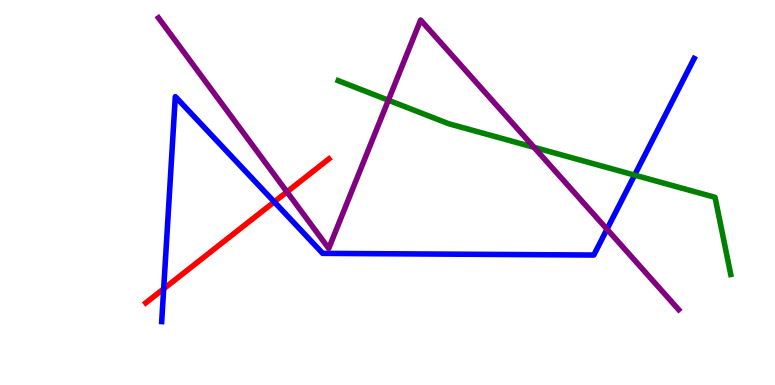[{'lines': ['blue', 'red'], 'intersections': [{'x': 2.11, 'y': 2.5}, {'x': 3.54, 'y': 4.76}]}, {'lines': ['green', 'red'], 'intersections': []}, {'lines': ['purple', 'red'], 'intersections': [{'x': 3.7, 'y': 5.02}]}, {'lines': ['blue', 'green'], 'intersections': [{'x': 8.19, 'y': 5.45}]}, {'lines': ['blue', 'purple'], 'intersections': [{'x': 7.83, 'y': 4.05}]}, {'lines': ['green', 'purple'], 'intersections': [{'x': 5.01, 'y': 7.4}, {'x': 6.89, 'y': 6.17}]}]